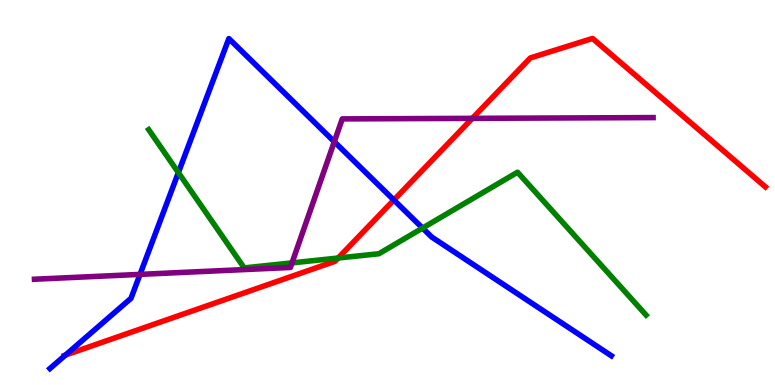[{'lines': ['blue', 'red'], 'intersections': [{'x': 0.845, 'y': 0.778}, {'x': 5.08, 'y': 4.8}]}, {'lines': ['green', 'red'], 'intersections': [{'x': 4.36, 'y': 3.3}]}, {'lines': ['purple', 'red'], 'intersections': [{'x': 6.09, 'y': 6.93}]}, {'lines': ['blue', 'green'], 'intersections': [{'x': 2.3, 'y': 5.52}, {'x': 5.45, 'y': 4.08}]}, {'lines': ['blue', 'purple'], 'intersections': [{'x': 1.81, 'y': 2.87}, {'x': 4.31, 'y': 6.32}]}, {'lines': ['green', 'purple'], 'intersections': [{'x': 3.77, 'y': 3.17}]}]